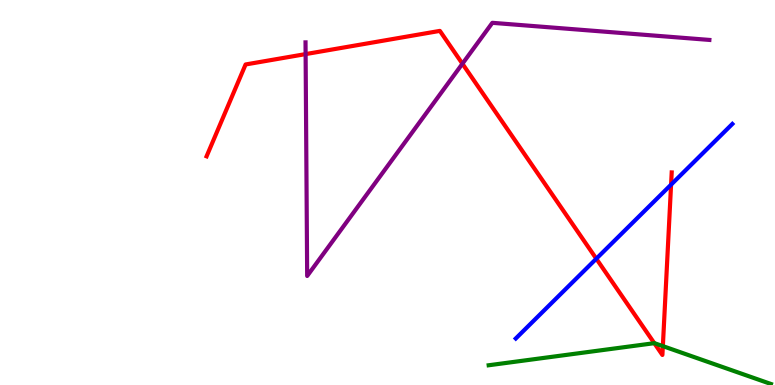[{'lines': ['blue', 'red'], 'intersections': [{'x': 7.69, 'y': 3.28}, {'x': 8.66, 'y': 5.2}]}, {'lines': ['green', 'red'], 'intersections': [{'x': 8.44, 'y': 1.09}, {'x': 8.55, 'y': 1.01}]}, {'lines': ['purple', 'red'], 'intersections': [{'x': 3.94, 'y': 8.59}, {'x': 5.97, 'y': 8.34}]}, {'lines': ['blue', 'green'], 'intersections': []}, {'lines': ['blue', 'purple'], 'intersections': []}, {'lines': ['green', 'purple'], 'intersections': []}]